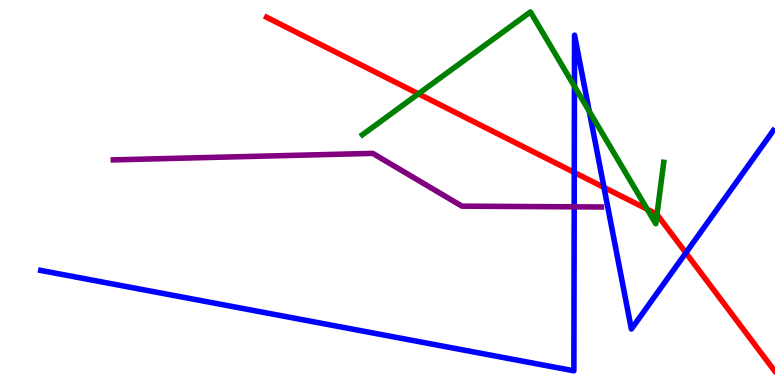[{'lines': ['blue', 'red'], 'intersections': [{'x': 7.41, 'y': 5.52}, {'x': 7.79, 'y': 5.13}, {'x': 8.85, 'y': 3.43}]}, {'lines': ['green', 'red'], 'intersections': [{'x': 5.4, 'y': 7.56}, {'x': 8.35, 'y': 4.57}, {'x': 8.48, 'y': 4.43}]}, {'lines': ['purple', 'red'], 'intersections': []}, {'lines': ['blue', 'green'], 'intersections': [{'x': 7.41, 'y': 7.76}, {'x': 7.6, 'y': 7.11}]}, {'lines': ['blue', 'purple'], 'intersections': [{'x': 7.41, 'y': 4.63}]}, {'lines': ['green', 'purple'], 'intersections': []}]